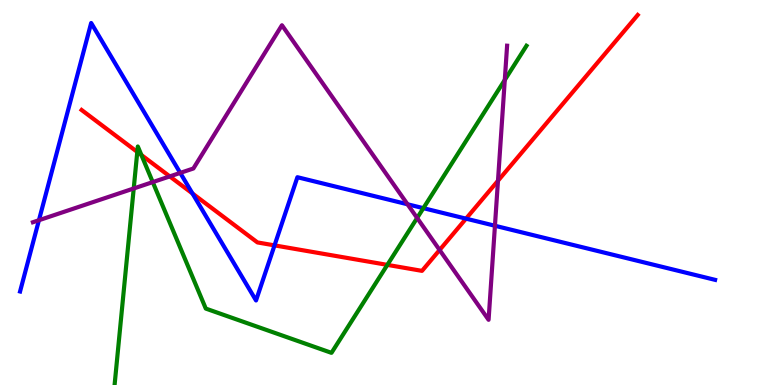[{'lines': ['blue', 'red'], 'intersections': [{'x': 2.48, 'y': 4.97}, {'x': 3.54, 'y': 3.63}, {'x': 6.01, 'y': 4.32}]}, {'lines': ['green', 'red'], 'intersections': [{'x': 1.77, 'y': 6.05}, {'x': 1.82, 'y': 5.97}, {'x': 5.0, 'y': 3.12}]}, {'lines': ['purple', 'red'], 'intersections': [{'x': 2.19, 'y': 5.42}, {'x': 5.67, 'y': 3.51}, {'x': 6.43, 'y': 5.31}]}, {'lines': ['blue', 'green'], 'intersections': [{'x': 5.46, 'y': 4.59}]}, {'lines': ['blue', 'purple'], 'intersections': [{'x': 0.502, 'y': 4.28}, {'x': 2.33, 'y': 5.51}, {'x': 5.26, 'y': 4.69}, {'x': 6.39, 'y': 4.14}]}, {'lines': ['green', 'purple'], 'intersections': [{'x': 1.73, 'y': 5.1}, {'x': 1.97, 'y': 5.27}, {'x': 5.38, 'y': 4.34}, {'x': 6.51, 'y': 7.92}]}]